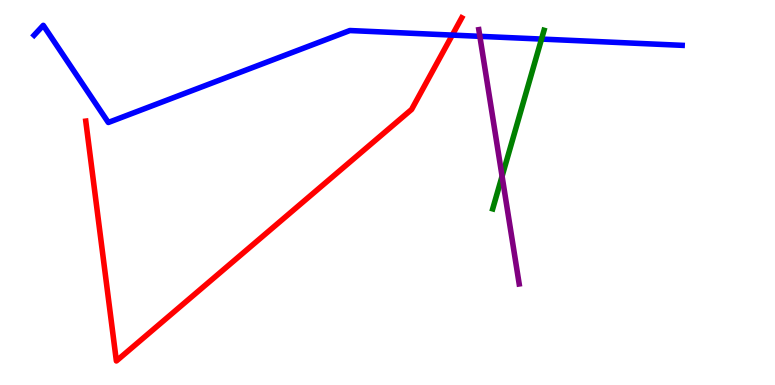[{'lines': ['blue', 'red'], 'intersections': [{'x': 5.84, 'y': 9.09}]}, {'lines': ['green', 'red'], 'intersections': []}, {'lines': ['purple', 'red'], 'intersections': []}, {'lines': ['blue', 'green'], 'intersections': [{'x': 6.99, 'y': 8.99}]}, {'lines': ['blue', 'purple'], 'intersections': [{'x': 6.19, 'y': 9.06}]}, {'lines': ['green', 'purple'], 'intersections': [{'x': 6.48, 'y': 5.42}]}]